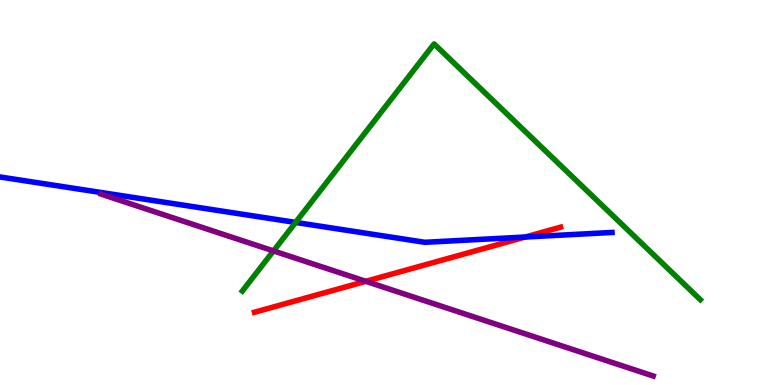[{'lines': ['blue', 'red'], 'intersections': [{'x': 6.78, 'y': 3.84}]}, {'lines': ['green', 'red'], 'intersections': []}, {'lines': ['purple', 'red'], 'intersections': [{'x': 4.72, 'y': 2.69}]}, {'lines': ['blue', 'green'], 'intersections': [{'x': 3.81, 'y': 4.22}]}, {'lines': ['blue', 'purple'], 'intersections': []}, {'lines': ['green', 'purple'], 'intersections': [{'x': 3.53, 'y': 3.48}]}]